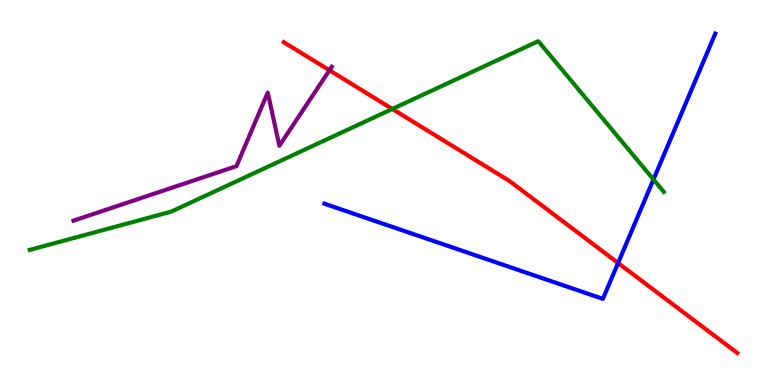[{'lines': ['blue', 'red'], 'intersections': [{'x': 7.98, 'y': 3.17}]}, {'lines': ['green', 'red'], 'intersections': [{'x': 5.06, 'y': 7.17}]}, {'lines': ['purple', 'red'], 'intersections': [{'x': 4.25, 'y': 8.17}]}, {'lines': ['blue', 'green'], 'intersections': [{'x': 8.43, 'y': 5.34}]}, {'lines': ['blue', 'purple'], 'intersections': []}, {'lines': ['green', 'purple'], 'intersections': []}]